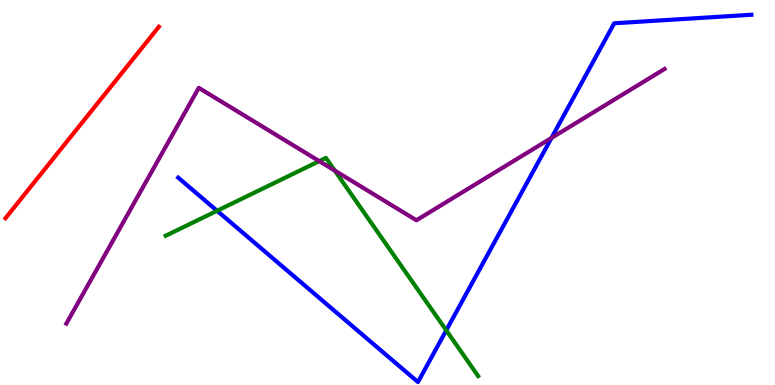[{'lines': ['blue', 'red'], 'intersections': []}, {'lines': ['green', 'red'], 'intersections': []}, {'lines': ['purple', 'red'], 'intersections': []}, {'lines': ['blue', 'green'], 'intersections': [{'x': 2.8, 'y': 4.53}, {'x': 5.76, 'y': 1.42}]}, {'lines': ['blue', 'purple'], 'intersections': [{'x': 7.12, 'y': 6.42}]}, {'lines': ['green', 'purple'], 'intersections': [{'x': 4.12, 'y': 5.81}, {'x': 4.32, 'y': 5.57}]}]